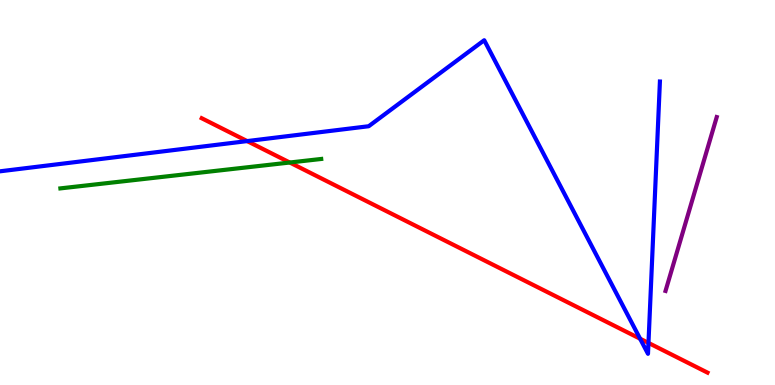[{'lines': ['blue', 'red'], 'intersections': [{'x': 3.19, 'y': 6.34}, {'x': 8.26, 'y': 1.2}, {'x': 8.37, 'y': 1.09}]}, {'lines': ['green', 'red'], 'intersections': [{'x': 3.74, 'y': 5.78}]}, {'lines': ['purple', 'red'], 'intersections': []}, {'lines': ['blue', 'green'], 'intersections': []}, {'lines': ['blue', 'purple'], 'intersections': []}, {'lines': ['green', 'purple'], 'intersections': []}]